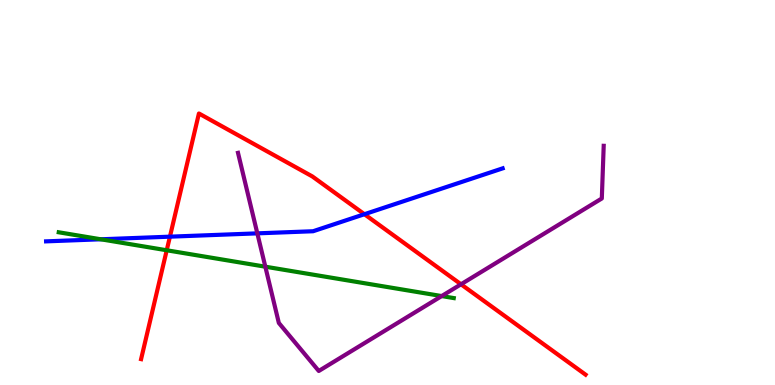[{'lines': ['blue', 'red'], 'intersections': [{'x': 2.19, 'y': 3.85}, {'x': 4.7, 'y': 4.44}]}, {'lines': ['green', 'red'], 'intersections': [{'x': 2.15, 'y': 3.5}]}, {'lines': ['purple', 'red'], 'intersections': [{'x': 5.95, 'y': 2.62}]}, {'lines': ['blue', 'green'], 'intersections': [{'x': 1.3, 'y': 3.78}]}, {'lines': ['blue', 'purple'], 'intersections': [{'x': 3.32, 'y': 3.94}]}, {'lines': ['green', 'purple'], 'intersections': [{'x': 3.42, 'y': 3.07}, {'x': 5.7, 'y': 2.31}]}]